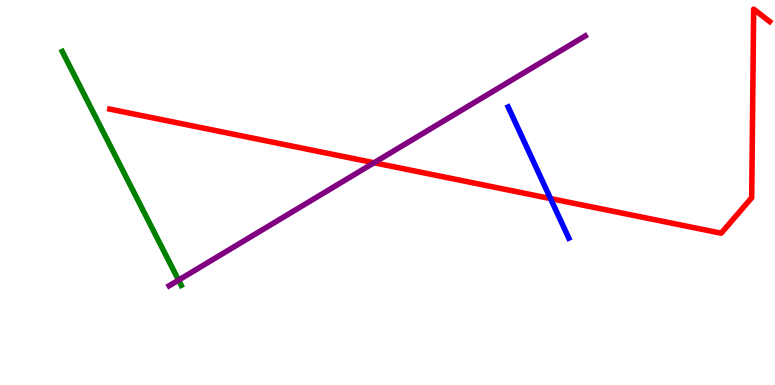[{'lines': ['blue', 'red'], 'intersections': [{'x': 7.1, 'y': 4.84}]}, {'lines': ['green', 'red'], 'intersections': []}, {'lines': ['purple', 'red'], 'intersections': [{'x': 4.83, 'y': 5.77}]}, {'lines': ['blue', 'green'], 'intersections': []}, {'lines': ['blue', 'purple'], 'intersections': []}, {'lines': ['green', 'purple'], 'intersections': [{'x': 2.3, 'y': 2.72}]}]